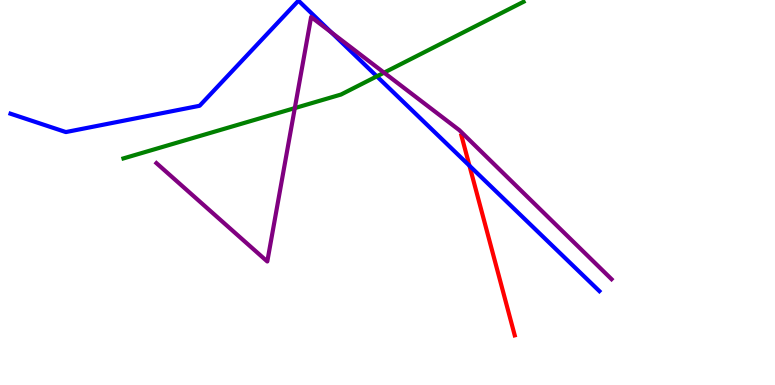[{'lines': ['blue', 'red'], 'intersections': [{'x': 6.06, 'y': 5.7}]}, {'lines': ['green', 'red'], 'intersections': []}, {'lines': ['purple', 'red'], 'intersections': []}, {'lines': ['blue', 'green'], 'intersections': [{'x': 4.86, 'y': 8.02}]}, {'lines': ['blue', 'purple'], 'intersections': [{'x': 4.28, 'y': 9.16}]}, {'lines': ['green', 'purple'], 'intersections': [{'x': 3.8, 'y': 7.19}, {'x': 4.96, 'y': 8.11}]}]